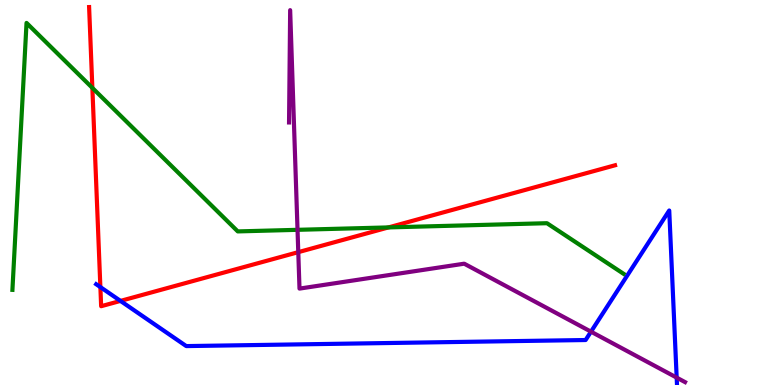[{'lines': ['blue', 'red'], 'intersections': [{'x': 1.3, 'y': 2.54}, {'x': 1.55, 'y': 2.18}]}, {'lines': ['green', 'red'], 'intersections': [{'x': 1.19, 'y': 7.72}, {'x': 5.01, 'y': 4.09}]}, {'lines': ['purple', 'red'], 'intersections': [{'x': 3.85, 'y': 3.45}]}, {'lines': ['blue', 'green'], 'intersections': []}, {'lines': ['blue', 'purple'], 'intersections': [{'x': 7.63, 'y': 1.39}, {'x': 8.73, 'y': 0.192}]}, {'lines': ['green', 'purple'], 'intersections': [{'x': 3.84, 'y': 4.03}]}]